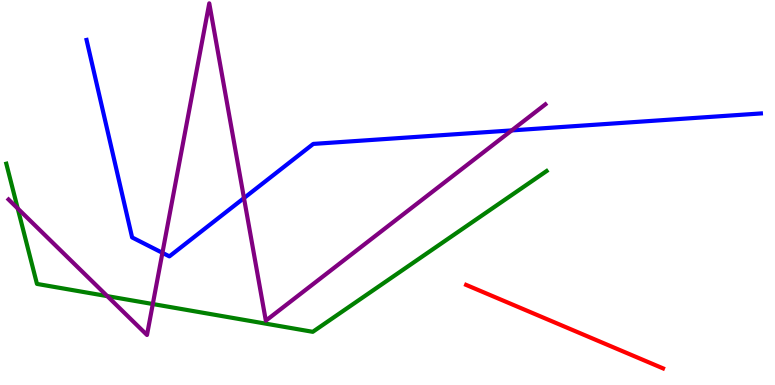[{'lines': ['blue', 'red'], 'intersections': []}, {'lines': ['green', 'red'], 'intersections': []}, {'lines': ['purple', 'red'], 'intersections': []}, {'lines': ['blue', 'green'], 'intersections': []}, {'lines': ['blue', 'purple'], 'intersections': [{'x': 2.1, 'y': 3.43}, {'x': 3.15, 'y': 4.86}, {'x': 6.6, 'y': 6.61}]}, {'lines': ['green', 'purple'], 'intersections': [{'x': 0.229, 'y': 4.59}, {'x': 1.38, 'y': 2.31}, {'x': 1.97, 'y': 2.1}]}]